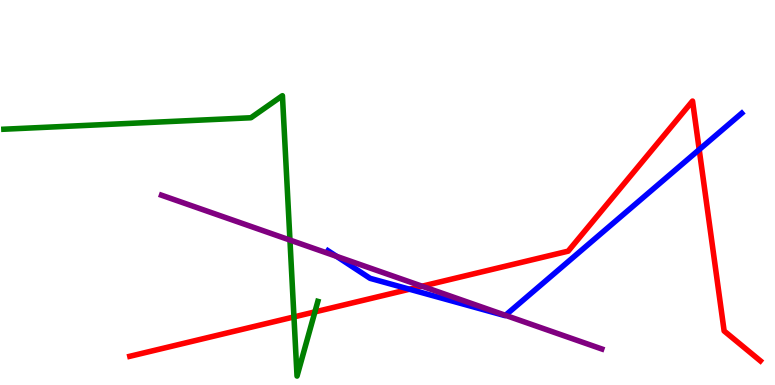[{'lines': ['blue', 'red'], 'intersections': [{'x': 5.28, 'y': 2.49}, {'x': 9.02, 'y': 6.11}]}, {'lines': ['green', 'red'], 'intersections': [{'x': 3.79, 'y': 1.77}, {'x': 4.06, 'y': 1.9}]}, {'lines': ['purple', 'red'], 'intersections': [{'x': 5.45, 'y': 2.57}]}, {'lines': ['blue', 'green'], 'intersections': []}, {'lines': ['blue', 'purple'], 'intersections': [{'x': 4.34, 'y': 3.34}, {'x': 6.52, 'y': 1.81}]}, {'lines': ['green', 'purple'], 'intersections': [{'x': 3.74, 'y': 3.76}]}]